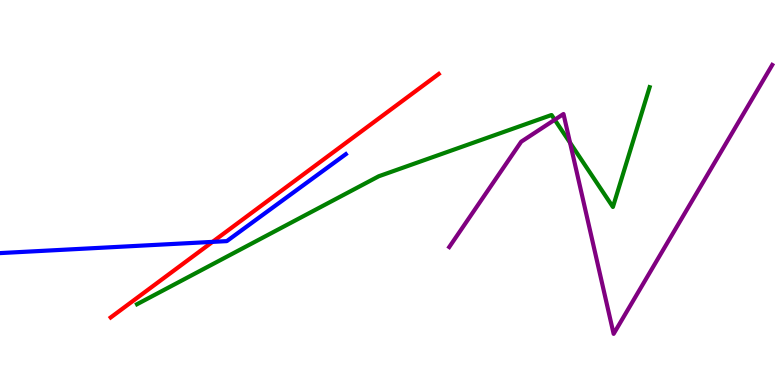[{'lines': ['blue', 'red'], 'intersections': [{'x': 2.74, 'y': 3.72}]}, {'lines': ['green', 'red'], 'intersections': []}, {'lines': ['purple', 'red'], 'intersections': []}, {'lines': ['blue', 'green'], 'intersections': []}, {'lines': ['blue', 'purple'], 'intersections': []}, {'lines': ['green', 'purple'], 'intersections': [{'x': 7.16, 'y': 6.89}, {'x': 7.36, 'y': 6.29}]}]